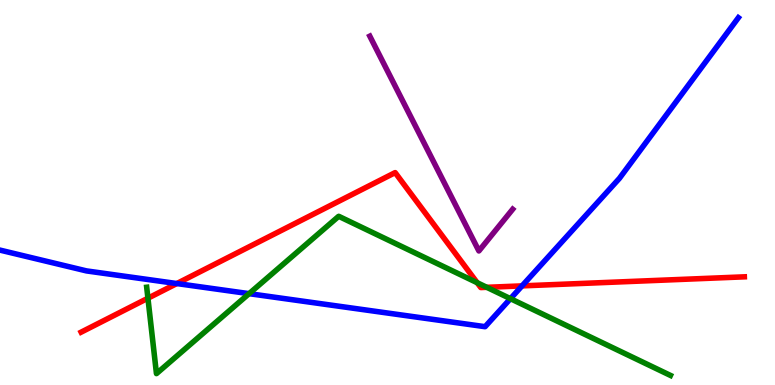[{'lines': ['blue', 'red'], 'intersections': [{'x': 2.28, 'y': 2.64}, {'x': 6.74, 'y': 2.57}]}, {'lines': ['green', 'red'], 'intersections': [{'x': 1.91, 'y': 2.25}, {'x': 6.16, 'y': 2.66}, {'x': 6.28, 'y': 2.54}]}, {'lines': ['purple', 'red'], 'intersections': []}, {'lines': ['blue', 'green'], 'intersections': [{'x': 3.21, 'y': 2.37}, {'x': 6.59, 'y': 2.24}]}, {'lines': ['blue', 'purple'], 'intersections': []}, {'lines': ['green', 'purple'], 'intersections': []}]